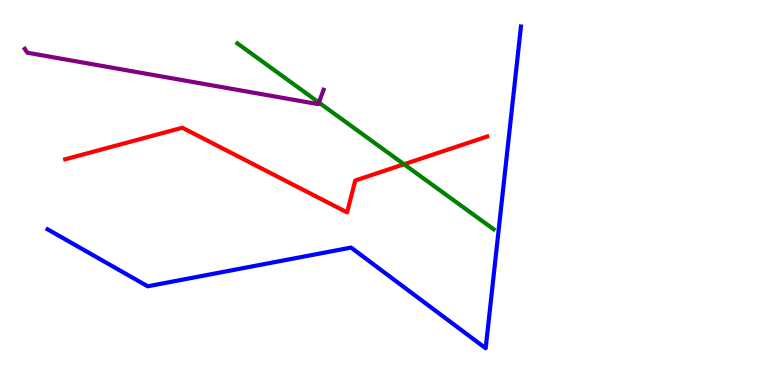[{'lines': ['blue', 'red'], 'intersections': []}, {'lines': ['green', 'red'], 'intersections': [{'x': 5.21, 'y': 5.73}]}, {'lines': ['purple', 'red'], 'intersections': []}, {'lines': ['blue', 'green'], 'intersections': []}, {'lines': ['blue', 'purple'], 'intersections': []}, {'lines': ['green', 'purple'], 'intersections': [{'x': 4.11, 'y': 7.34}]}]